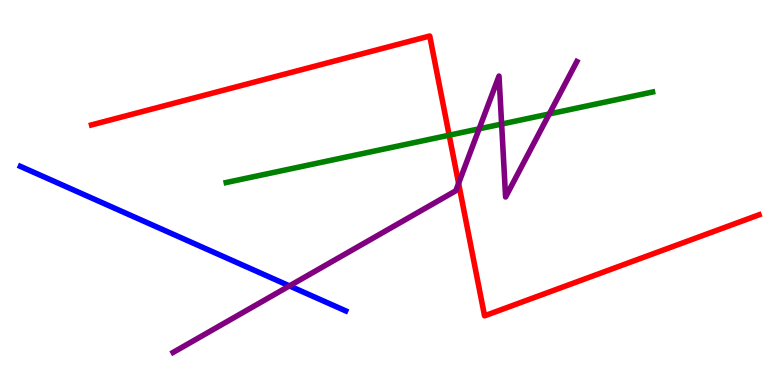[{'lines': ['blue', 'red'], 'intersections': []}, {'lines': ['green', 'red'], 'intersections': [{'x': 5.8, 'y': 6.49}]}, {'lines': ['purple', 'red'], 'intersections': [{'x': 5.92, 'y': 5.24}]}, {'lines': ['blue', 'green'], 'intersections': []}, {'lines': ['blue', 'purple'], 'intersections': [{'x': 3.73, 'y': 2.57}]}, {'lines': ['green', 'purple'], 'intersections': [{'x': 6.18, 'y': 6.65}, {'x': 6.47, 'y': 6.78}, {'x': 7.09, 'y': 7.04}]}]